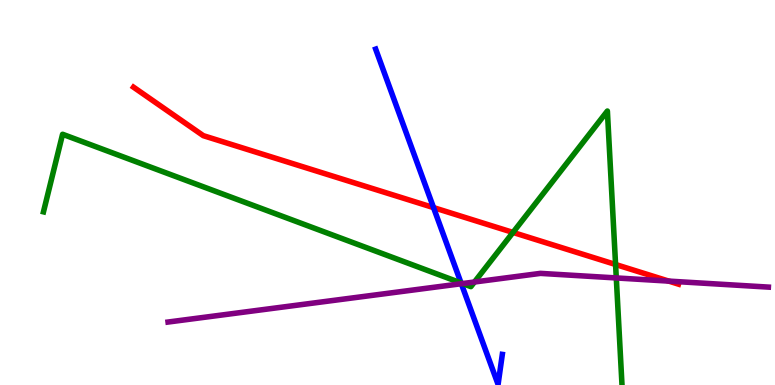[{'lines': ['blue', 'red'], 'intersections': [{'x': 5.59, 'y': 4.61}]}, {'lines': ['green', 'red'], 'intersections': [{'x': 6.62, 'y': 3.96}, {'x': 7.94, 'y': 3.13}]}, {'lines': ['purple', 'red'], 'intersections': [{'x': 8.63, 'y': 2.7}]}, {'lines': ['blue', 'green'], 'intersections': [{'x': 5.95, 'y': 2.65}]}, {'lines': ['blue', 'purple'], 'intersections': [{'x': 5.95, 'y': 2.63}]}, {'lines': ['green', 'purple'], 'intersections': [{'x': 5.97, 'y': 2.64}, {'x': 6.12, 'y': 2.68}, {'x': 7.95, 'y': 2.78}]}]